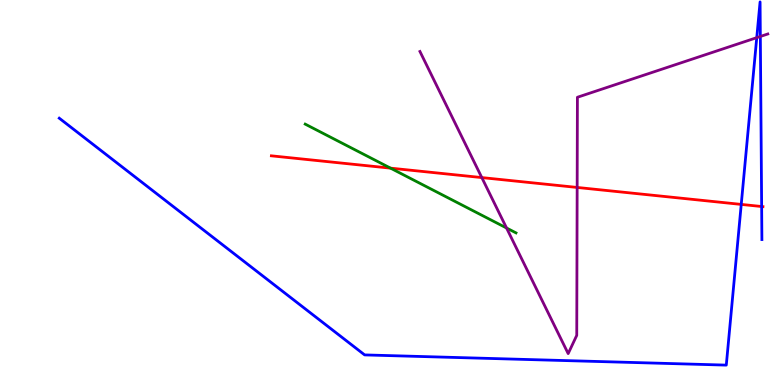[{'lines': ['blue', 'red'], 'intersections': [{'x': 9.56, 'y': 4.69}, {'x': 9.83, 'y': 4.64}]}, {'lines': ['green', 'red'], 'intersections': [{'x': 5.04, 'y': 5.63}]}, {'lines': ['purple', 'red'], 'intersections': [{'x': 6.22, 'y': 5.39}, {'x': 7.45, 'y': 5.13}]}, {'lines': ['blue', 'green'], 'intersections': []}, {'lines': ['blue', 'purple'], 'intersections': [{'x': 9.76, 'y': 9.02}, {'x': 9.81, 'y': 9.05}]}, {'lines': ['green', 'purple'], 'intersections': [{'x': 6.54, 'y': 4.08}]}]